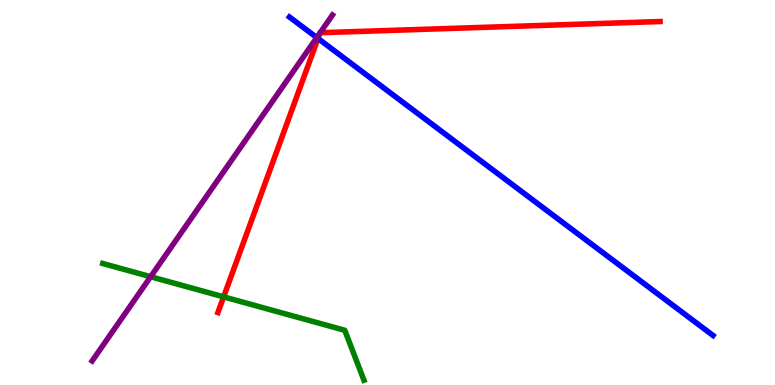[{'lines': ['blue', 'red'], 'intersections': [{'x': 4.1, 'y': 9.0}]}, {'lines': ['green', 'red'], 'intersections': [{'x': 2.89, 'y': 2.29}]}, {'lines': ['purple', 'red'], 'intersections': [{'x': 4.13, 'y': 9.14}, {'x': 4.13, 'y': 9.15}]}, {'lines': ['blue', 'green'], 'intersections': []}, {'lines': ['blue', 'purple'], 'intersections': [{'x': 4.09, 'y': 9.02}]}, {'lines': ['green', 'purple'], 'intersections': [{'x': 1.94, 'y': 2.81}]}]